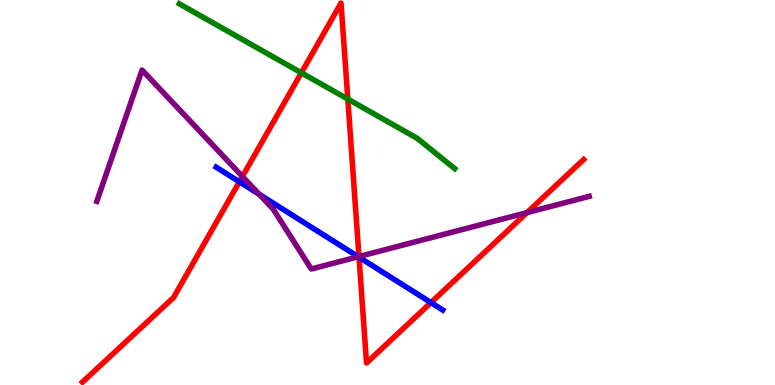[{'lines': ['blue', 'red'], 'intersections': [{'x': 3.09, 'y': 5.28}, {'x': 4.63, 'y': 3.32}, {'x': 5.56, 'y': 2.14}]}, {'lines': ['green', 'red'], 'intersections': [{'x': 3.89, 'y': 8.11}, {'x': 4.49, 'y': 7.43}]}, {'lines': ['purple', 'red'], 'intersections': [{'x': 3.13, 'y': 5.42}, {'x': 4.63, 'y': 3.34}, {'x': 6.8, 'y': 4.48}]}, {'lines': ['blue', 'green'], 'intersections': []}, {'lines': ['blue', 'purple'], 'intersections': [{'x': 3.35, 'y': 4.95}, {'x': 4.62, 'y': 3.33}]}, {'lines': ['green', 'purple'], 'intersections': []}]